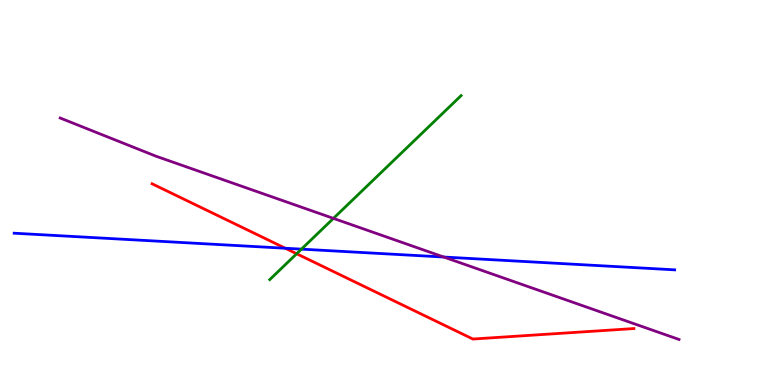[{'lines': ['blue', 'red'], 'intersections': [{'x': 3.68, 'y': 3.55}]}, {'lines': ['green', 'red'], 'intersections': [{'x': 3.83, 'y': 3.41}]}, {'lines': ['purple', 'red'], 'intersections': []}, {'lines': ['blue', 'green'], 'intersections': [{'x': 3.89, 'y': 3.53}]}, {'lines': ['blue', 'purple'], 'intersections': [{'x': 5.73, 'y': 3.32}]}, {'lines': ['green', 'purple'], 'intersections': [{'x': 4.3, 'y': 4.33}]}]